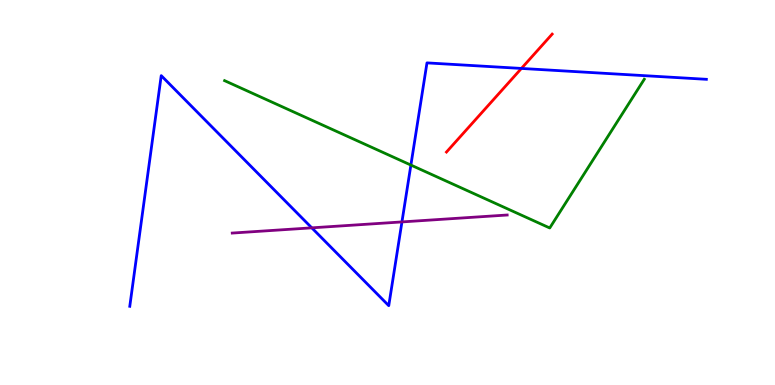[{'lines': ['blue', 'red'], 'intersections': [{'x': 6.73, 'y': 8.22}]}, {'lines': ['green', 'red'], 'intersections': []}, {'lines': ['purple', 'red'], 'intersections': []}, {'lines': ['blue', 'green'], 'intersections': [{'x': 5.3, 'y': 5.71}]}, {'lines': ['blue', 'purple'], 'intersections': [{'x': 4.02, 'y': 4.08}, {'x': 5.19, 'y': 4.24}]}, {'lines': ['green', 'purple'], 'intersections': []}]